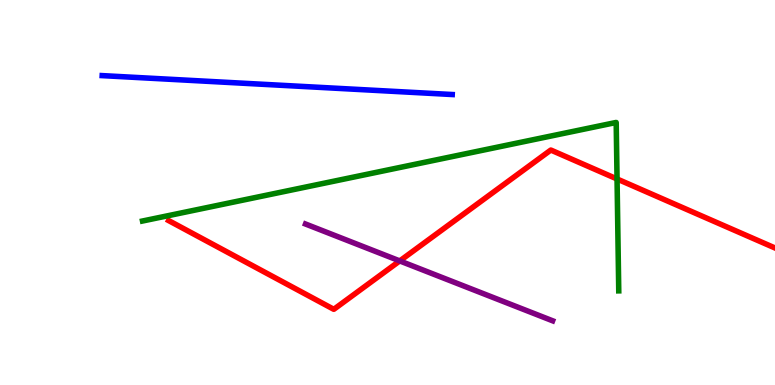[{'lines': ['blue', 'red'], 'intersections': []}, {'lines': ['green', 'red'], 'intersections': [{'x': 7.96, 'y': 5.35}]}, {'lines': ['purple', 'red'], 'intersections': [{'x': 5.16, 'y': 3.22}]}, {'lines': ['blue', 'green'], 'intersections': []}, {'lines': ['blue', 'purple'], 'intersections': []}, {'lines': ['green', 'purple'], 'intersections': []}]